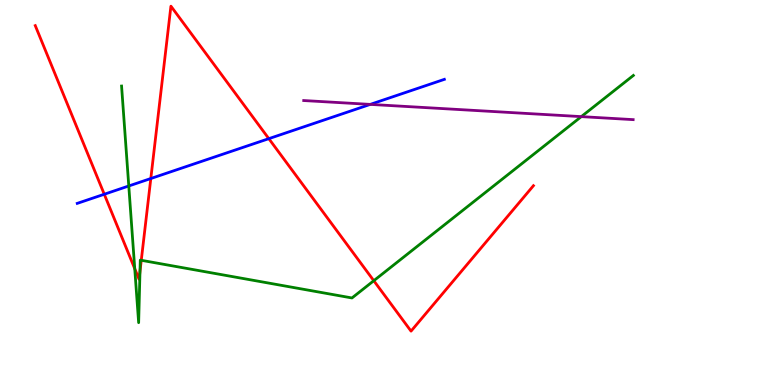[{'lines': ['blue', 'red'], 'intersections': [{'x': 1.35, 'y': 4.95}, {'x': 1.95, 'y': 5.36}, {'x': 3.47, 'y': 6.4}]}, {'lines': ['green', 'red'], 'intersections': [{'x': 1.74, 'y': 3.02}, {'x': 1.81, 'y': 2.95}, {'x': 1.82, 'y': 3.24}, {'x': 4.82, 'y': 2.71}]}, {'lines': ['purple', 'red'], 'intersections': []}, {'lines': ['blue', 'green'], 'intersections': [{'x': 1.66, 'y': 5.17}]}, {'lines': ['blue', 'purple'], 'intersections': [{'x': 4.78, 'y': 7.29}]}, {'lines': ['green', 'purple'], 'intersections': [{'x': 7.5, 'y': 6.97}]}]